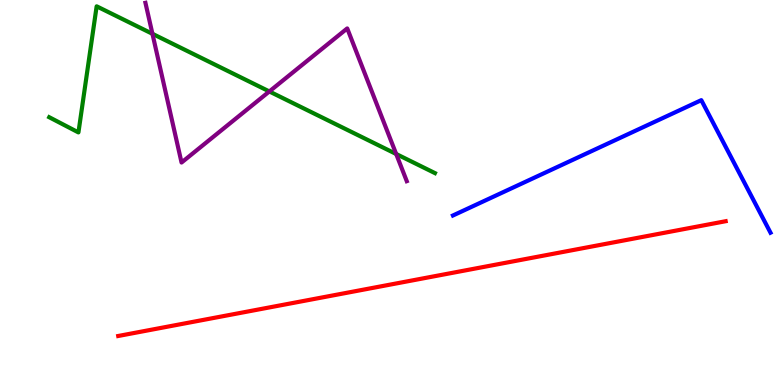[{'lines': ['blue', 'red'], 'intersections': []}, {'lines': ['green', 'red'], 'intersections': []}, {'lines': ['purple', 'red'], 'intersections': []}, {'lines': ['blue', 'green'], 'intersections': []}, {'lines': ['blue', 'purple'], 'intersections': []}, {'lines': ['green', 'purple'], 'intersections': [{'x': 1.97, 'y': 9.12}, {'x': 3.48, 'y': 7.62}, {'x': 5.11, 'y': 6.0}]}]